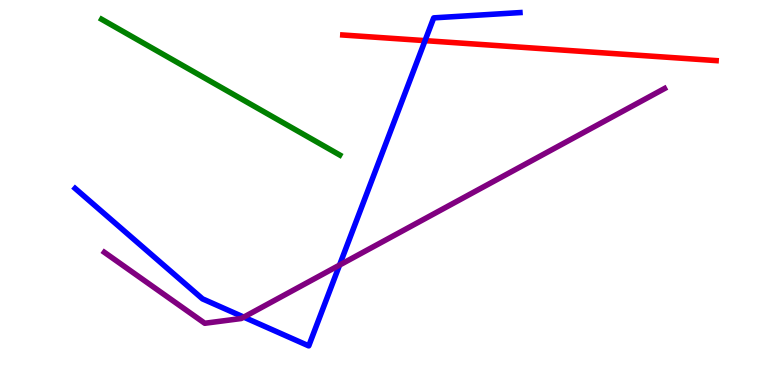[{'lines': ['blue', 'red'], 'intersections': [{'x': 5.48, 'y': 8.94}]}, {'lines': ['green', 'red'], 'intersections': []}, {'lines': ['purple', 'red'], 'intersections': []}, {'lines': ['blue', 'green'], 'intersections': []}, {'lines': ['blue', 'purple'], 'intersections': [{'x': 3.15, 'y': 1.76}, {'x': 4.38, 'y': 3.11}]}, {'lines': ['green', 'purple'], 'intersections': []}]